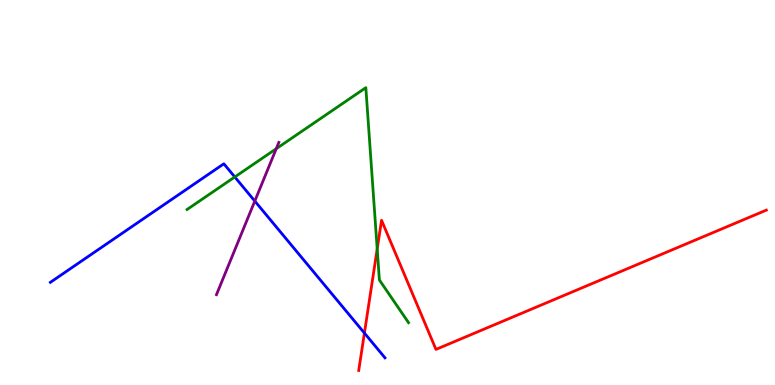[{'lines': ['blue', 'red'], 'intersections': [{'x': 4.7, 'y': 1.35}]}, {'lines': ['green', 'red'], 'intersections': [{'x': 4.87, 'y': 3.53}]}, {'lines': ['purple', 'red'], 'intersections': []}, {'lines': ['blue', 'green'], 'intersections': [{'x': 3.03, 'y': 5.4}]}, {'lines': ['blue', 'purple'], 'intersections': [{'x': 3.29, 'y': 4.78}]}, {'lines': ['green', 'purple'], 'intersections': [{'x': 3.56, 'y': 6.14}]}]